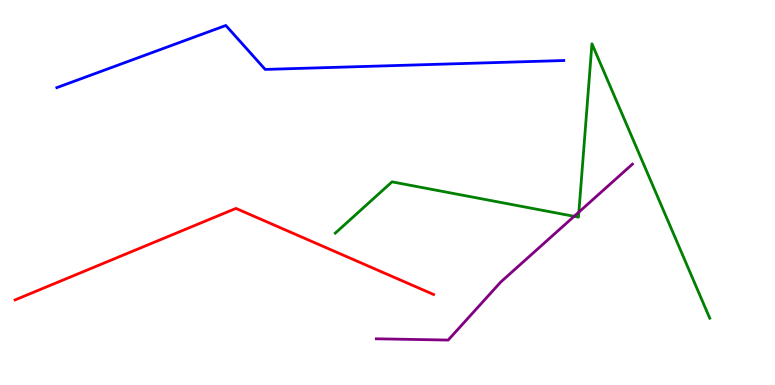[{'lines': ['blue', 'red'], 'intersections': []}, {'lines': ['green', 'red'], 'intersections': []}, {'lines': ['purple', 'red'], 'intersections': []}, {'lines': ['blue', 'green'], 'intersections': []}, {'lines': ['blue', 'purple'], 'intersections': []}, {'lines': ['green', 'purple'], 'intersections': [{'x': 7.41, 'y': 4.38}, {'x': 7.47, 'y': 4.49}]}]